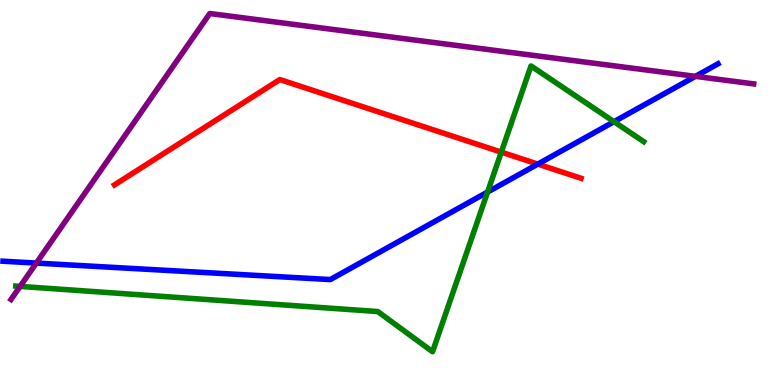[{'lines': ['blue', 'red'], 'intersections': [{'x': 6.94, 'y': 5.74}]}, {'lines': ['green', 'red'], 'intersections': [{'x': 6.47, 'y': 6.05}]}, {'lines': ['purple', 'red'], 'intersections': []}, {'lines': ['blue', 'green'], 'intersections': [{'x': 6.29, 'y': 5.01}, {'x': 7.92, 'y': 6.84}]}, {'lines': ['blue', 'purple'], 'intersections': [{'x': 0.469, 'y': 3.17}, {'x': 8.97, 'y': 8.02}]}, {'lines': ['green', 'purple'], 'intersections': [{'x': 0.26, 'y': 2.56}]}]